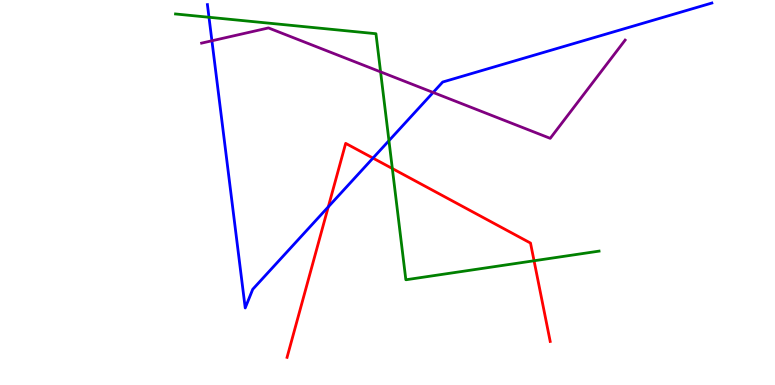[{'lines': ['blue', 'red'], 'intersections': [{'x': 4.24, 'y': 4.63}, {'x': 4.81, 'y': 5.89}]}, {'lines': ['green', 'red'], 'intersections': [{'x': 5.06, 'y': 5.62}, {'x': 6.89, 'y': 3.23}]}, {'lines': ['purple', 'red'], 'intersections': []}, {'lines': ['blue', 'green'], 'intersections': [{'x': 2.7, 'y': 9.55}, {'x': 5.02, 'y': 6.35}]}, {'lines': ['blue', 'purple'], 'intersections': [{'x': 2.73, 'y': 8.94}, {'x': 5.59, 'y': 7.6}]}, {'lines': ['green', 'purple'], 'intersections': [{'x': 4.91, 'y': 8.13}]}]